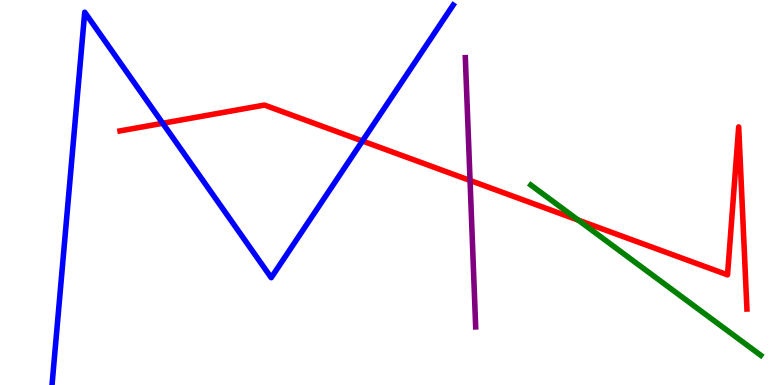[{'lines': ['blue', 'red'], 'intersections': [{'x': 2.1, 'y': 6.8}, {'x': 4.68, 'y': 6.34}]}, {'lines': ['green', 'red'], 'intersections': [{'x': 7.46, 'y': 4.28}]}, {'lines': ['purple', 'red'], 'intersections': [{'x': 6.07, 'y': 5.31}]}, {'lines': ['blue', 'green'], 'intersections': []}, {'lines': ['blue', 'purple'], 'intersections': []}, {'lines': ['green', 'purple'], 'intersections': []}]